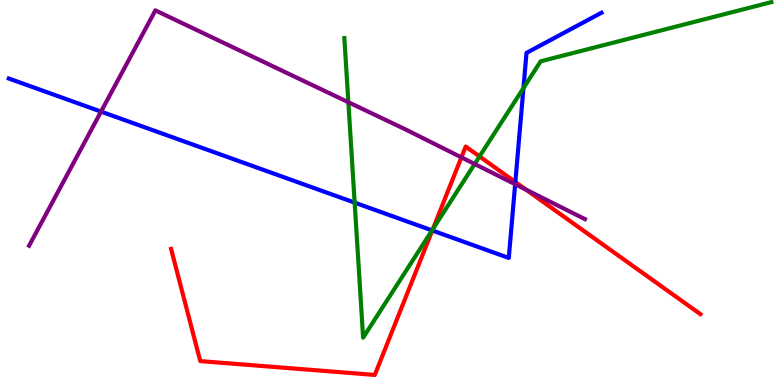[{'lines': ['blue', 'red'], 'intersections': [{'x': 5.58, 'y': 4.01}, {'x': 6.65, 'y': 5.27}]}, {'lines': ['green', 'red'], 'intersections': [{'x': 5.58, 'y': 4.05}, {'x': 6.19, 'y': 5.94}]}, {'lines': ['purple', 'red'], 'intersections': [{'x': 5.95, 'y': 5.91}, {'x': 6.79, 'y': 5.07}]}, {'lines': ['blue', 'green'], 'intersections': [{'x': 4.58, 'y': 4.74}, {'x': 5.57, 'y': 4.02}, {'x': 6.75, 'y': 7.71}]}, {'lines': ['blue', 'purple'], 'intersections': [{'x': 1.3, 'y': 7.1}, {'x': 6.65, 'y': 5.21}]}, {'lines': ['green', 'purple'], 'intersections': [{'x': 4.5, 'y': 7.34}, {'x': 6.12, 'y': 5.74}]}]